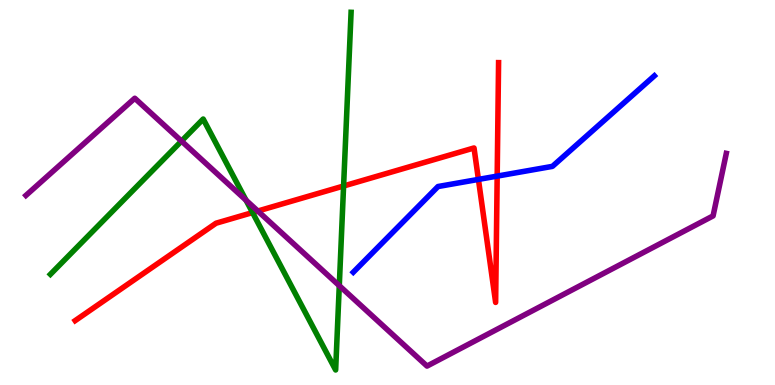[{'lines': ['blue', 'red'], 'intersections': [{'x': 6.17, 'y': 5.34}, {'x': 6.42, 'y': 5.43}]}, {'lines': ['green', 'red'], 'intersections': [{'x': 3.26, 'y': 4.48}, {'x': 4.43, 'y': 5.17}]}, {'lines': ['purple', 'red'], 'intersections': [{'x': 3.33, 'y': 4.52}]}, {'lines': ['blue', 'green'], 'intersections': []}, {'lines': ['blue', 'purple'], 'intersections': []}, {'lines': ['green', 'purple'], 'intersections': [{'x': 2.34, 'y': 6.34}, {'x': 3.17, 'y': 4.8}, {'x': 4.38, 'y': 2.58}]}]